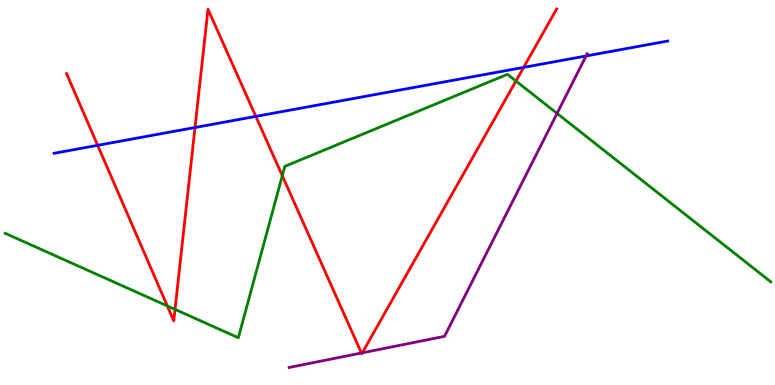[{'lines': ['blue', 'red'], 'intersections': [{'x': 1.26, 'y': 6.23}, {'x': 2.52, 'y': 6.69}, {'x': 3.3, 'y': 6.98}, {'x': 6.76, 'y': 8.25}]}, {'lines': ['green', 'red'], 'intersections': [{'x': 2.16, 'y': 2.05}, {'x': 2.26, 'y': 1.96}, {'x': 3.64, 'y': 5.44}, {'x': 6.66, 'y': 7.9}]}, {'lines': ['purple', 'red'], 'intersections': [{'x': 4.66, 'y': 0.831}, {'x': 4.67, 'y': 0.836}]}, {'lines': ['blue', 'green'], 'intersections': []}, {'lines': ['blue', 'purple'], 'intersections': [{'x': 7.56, 'y': 8.55}]}, {'lines': ['green', 'purple'], 'intersections': [{'x': 7.19, 'y': 7.05}]}]